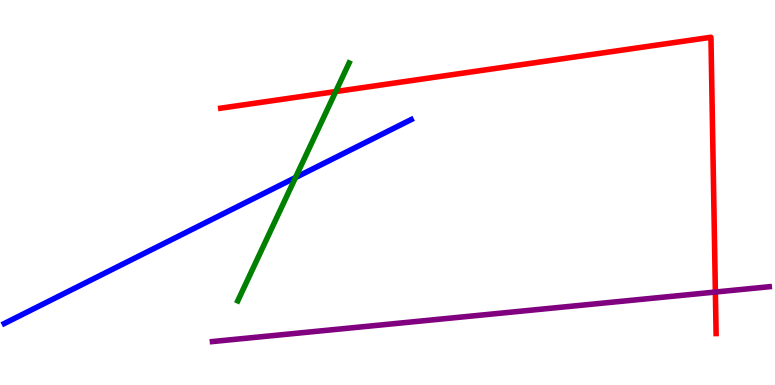[{'lines': ['blue', 'red'], 'intersections': []}, {'lines': ['green', 'red'], 'intersections': [{'x': 4.33, 'y': 7.62}]}, {'lines': ['purple', 'red'], 'intersections': [{'x': 9.23, 'y': 2.41}]}, {'lines': ['blue', 'green'], 'intersections': [{'x': 3.81, 'y': 5.39}]}, {'lines': ['blue', 'purple'], 'intersections': []}, {'lines': ['green', 'purple'], 'intersections': []}]